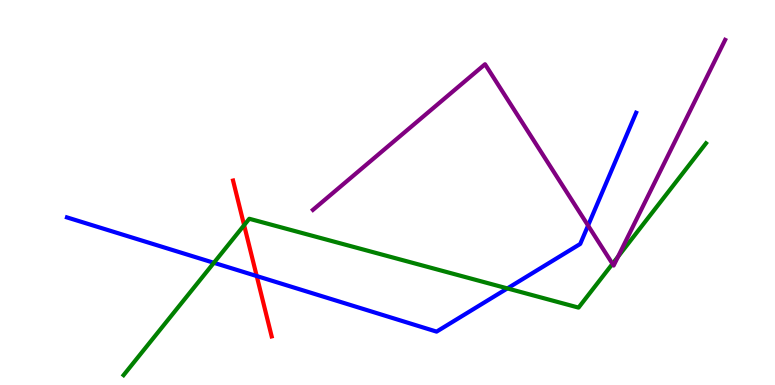[{'lines': ['blue', 'red'], 'intersections': [{'x': 3.31, 'y': 2.83}]}, {'lines': ['green', 'red'], 'intersections': [{'x': 3.15, 'y': 4.15}]}, {'lines': ['purple', 'red'], 'intersections': []}, {'lines': ['blue', 'green'], 'intersections': [{'x': 2.76, 'y': 3.17}, {'x': 6.55, 'y': 2.51}]}, {'lines': ['blue', 'purple'], 'intersections': [{'x': 7.59, 'y': 4.14}]}, {'lines': ['green', 'purple'], 'intersections': [{'x': 7.9, 'y': 3.15}, {'x': 7.97, 'y': 3.33}]}]